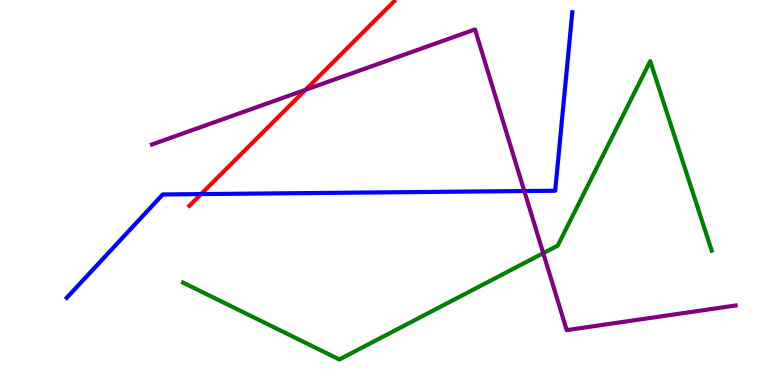[{'lines': ['blue', 'red'], 'intersections': [{'x': 2.6, 'y': 4.96}]}, {'lines': ['green', 'red'], 'intersections': []}, {'lines': ['purple', 'red'], 'intersections': [{'x': 3.94, 'y': 7.67}]}, {'lines': ['blue', 'green'], 'intersections': []}, {'lines': ['blue', 'purple'], 'intersections': [{'x': 6.77, 'y': 5.04}]}, {'lines': ['green', 'purple'], 'intersections': [{'x': 7.01, 'y': 3.42}]}]